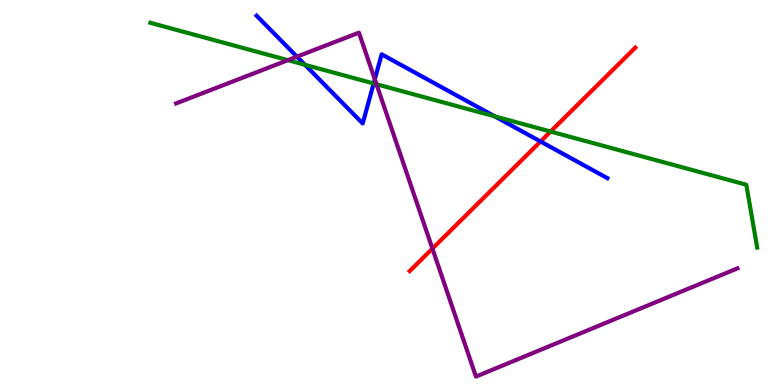[{'lines': ['blue', 'red'], 'intersections': [{'x': 6.97, 'y': 6.32}]}, {'lines': ['green', 'red'], 'intersections': [{'x': 7.1, 'y': 6.58}]}, {'lines': ['purple', 'red'], 'intersections': [{'x': 5.58, 'y': 3.54}]}, {'lines': ['blue', 'green'], 'intersections': [{'x': 3.93, 'y': 8.32}, {'x': 4.82, 'y': 7.83}, {'x': 6.38, 'y': 6.98}]}, {'lines': ['blue', 'purple'], 'intersections': [{'x': 3.83, 'y': 8.53}, {'x': 4.84, 'y': 7.94}]}, {'lines': ['green', 'purple'], 'intersections': [{'x': 3.71, 'y': 8.44}, {'x': 4.86, 'y': 7.81}]}]